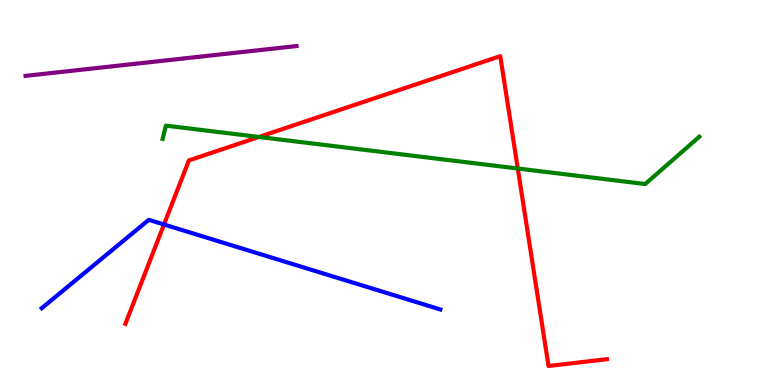[{'lines': ['blue', 'red'], 'intersections': [{'x': 2.12, 'y': 4.17}]}, {'lines': ['green', 'red'], 'intersections': [{'x': 3.34, 'y': 6.44}, {'x': 6.68, 'y': 5.62}]}, {'lines': ['purple', 'red'], 'intersections': []}, {'lines': ['blue', 'green'], 'intersections': []}, {'lines': ['blue', 'purple'], 'intersections': []}, {'lines': ['green', 'purple'], 'intersections': []}]